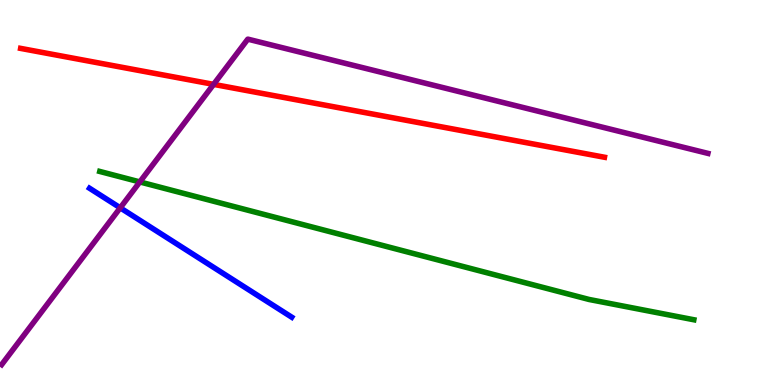[{'lines': ['blue', 'red'], 'intersections': []}, {'lines': ['green', 'red'], 'intersections': []}, {'lines': ['purple', 'red'], 'intersections': [{'x': 2.76, 'y': 7.81}]}, {'lines': ['blue', 'green'], 'intersections': []}, {'lines': ['blue', 'purple'], 'intersections': [{'x': 1.55, 'y': 4.6}]}, {'lines': ['green', 'purple'], 'intersections': [{'x': 1.8, 'y': 5.27}]}]